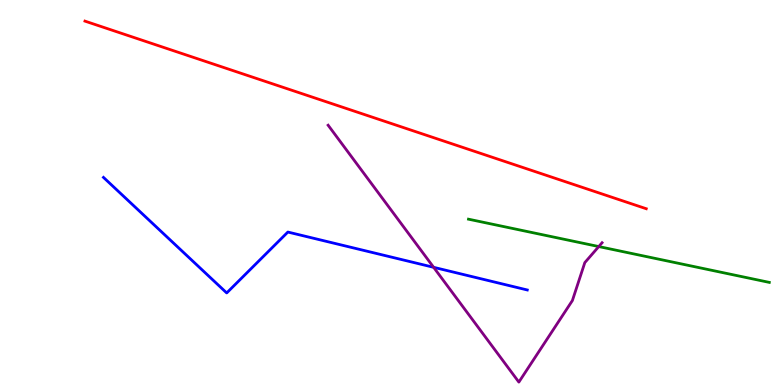[{'lines': ['blue', 'red'], 'intersections': []}, {'lines': ['green', 'red'], 'intersections': []}, {'lines': ['purple', 'red'], 'intersections': []}, {'lines': ['blue', 'green'], 'intersections': []}, {'lines': ['blue', 'purple'], 'intersections': [{'x': 5.6, 'y': 3.06}]}, {'lines': ['green', 'purple'], 'intersections': [{'x': 7.73, 'y': 3.6}]}]